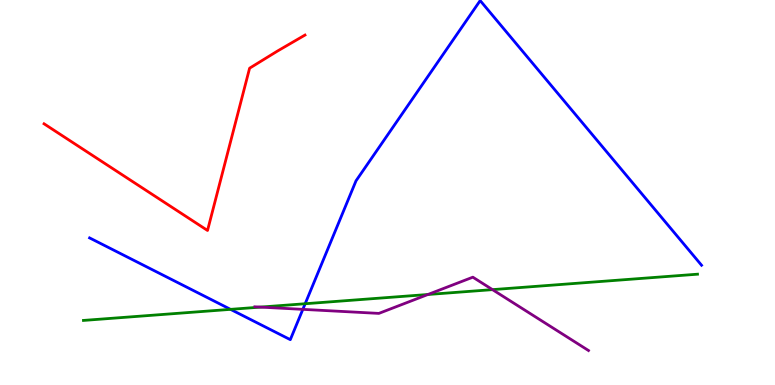[{'lines': ['blue', 'red'], 'intersections': []}, {'lines': ['green', 'red'], 'intersections': []}, {'lines': ['purple', 'red'], 'intersections': []}, {'lines': ['blue', 'green'], 'intersections': [{'x': 2.97, 'y': 1.96}, {'x': 3.94, 'y': 2.11}]}, {'lines': ['blue', 'purple'], 'intersections': [{'x': 3.91, 'y': 1.96}]}, {'lines': ['green', 'purple'], 'intersections': [{'x': 3.36, 'y': 2.02}, {'x': 5.52, 'y': 2.35}, {'x': 6.35, 'y': 2.48}]}]